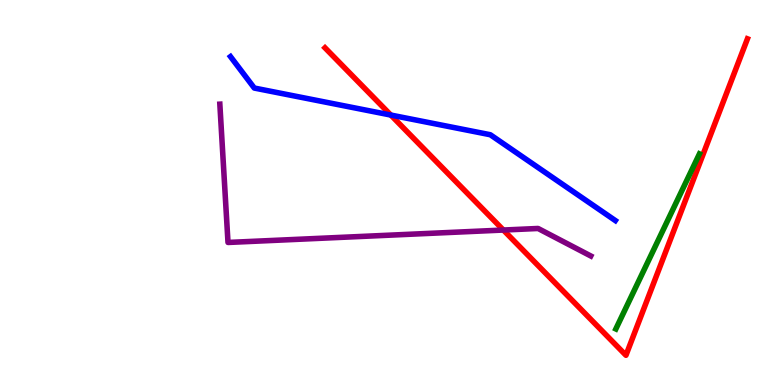[{'lines': ['blue', 'red'], 'intersections': [{'x': 5.04, 'y': 7.01}]}, {'lines': ['green', 'red'], 'intersections': []}, {'lines': ['purple', 'red'], 'intersections': [{'x': 6.49, 'y': 4.02}]}, {'lines': ['blue', 'green'], 'intersections': []}, {'lines': ['blue', 'purple'], 'intersections': []}, {'lines': ['green', 'purple'], 'intersections': []}]